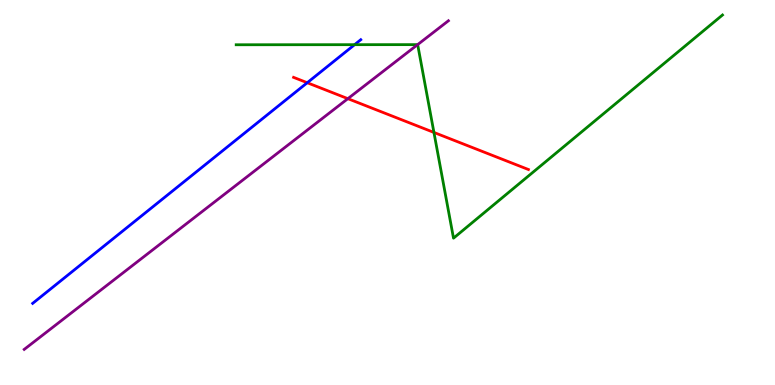[{'lines': ['blue', 'red'], 'intersections': [{'x': 3.96, 'y': 7.85}]}, {'lines': ['green', 'red'], 'intersections': [{'x': 5.6, 'y': 6.56}]}, {'lines': ['purple', 'red'], 'intersections': [{'x': 4.49, 'y': 7.44}]}, {'lines': ['blue', 'green'], 'intersections': [{'x': 4.58, 'y': 8.84}]}, {'lines': ['blue', 'purple'], 'intersections': []}, {'lines': ['green', 'purple'], 'intersections': [{'x': 5.39, 'y': 8.84}]}]